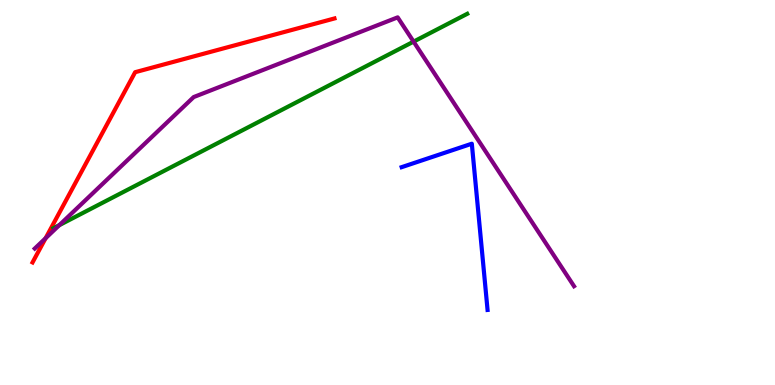[{'lines': ['blue', 'red'], 'intersections': []}, {'lines': ['green', 'red'], 'intersections': []}, {'lines': ['purple', 'red'], 'intersections': [{'x': 0.588, 'y': 3.81}]}, {'lines': ['blue', 'green'], 'intersections': []}, {'lines': ['blue', 'purple'], 'intersections': []}, {'lines': ['green', 'purple'], 'intersections': [{'x': 0.765, 'y': 4.15}, {'x': 5.34, 'y': 8.92}]}]